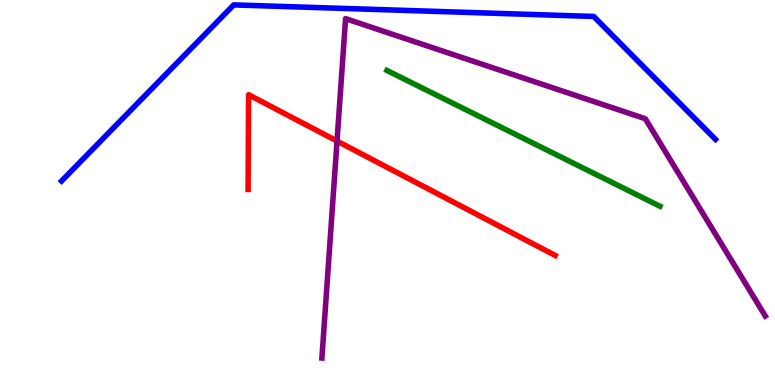[{'lines': ['blue', 'red'], 'intersections': []}, {'lines': ['green', 'red'], 'intersections': []}, {'lines': ['purple', 'red'], 'intersections': [{'x': 4.35, 'y': 6.34}]}, {'lines': ['blue', 'green'], 'intersections': []}, {'lines': ['blue', 'purple'], 'intersections': []}, {'lines': ['green', 'purple'], 'intersections': []}]